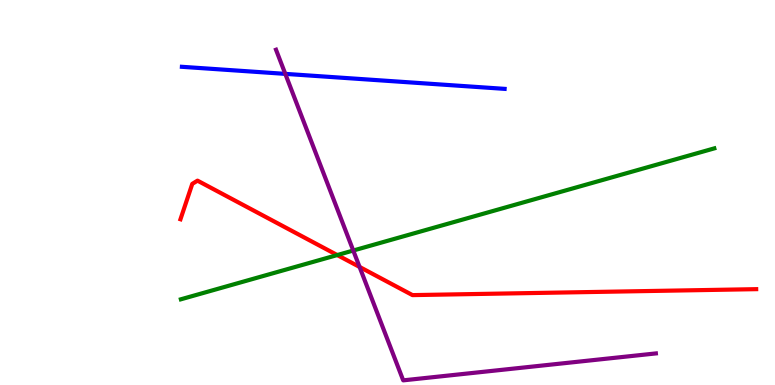[{'lines': ['blue', 'red'], 'intersections': []}, {'lines': ['green', 'red'], 'intersections': [{'x': 4.35, 'y': 3.38}]}, {'lines': ['purple', 'red'], 'intersections': [{'x': 4.64, 'y': 3.07}]}, {'lines': ['blue', 'green'], 'intersections': []}, {'lines': ['blue', 'purple'], 'intersections': [{'x': 3.68, 'y': 8.08}]}, {'lines': ['green', 'purple'], 'intersections': [{'x': 4.56, 'y': 3.49}]}]